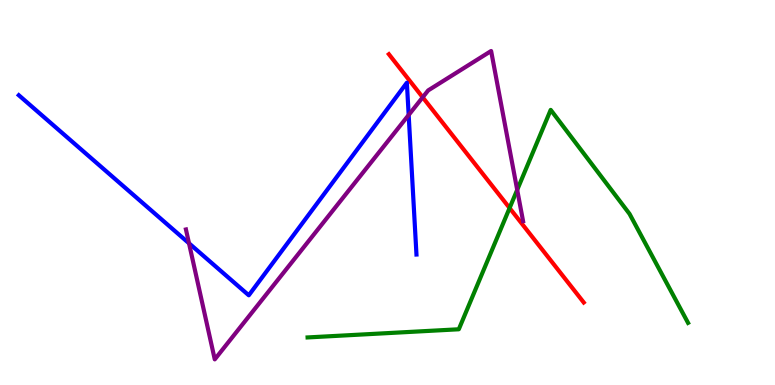[{'lines': ['blue', 'red'], 'intersections': []}, {'lines': ['green', 'red'], 'intersections': [{'x': 6.58, 'y': 4.6}]}, {'lines': ['purple', 'red'], 'intersections': [{'x': 5.45, 'y': 7.47}]}, {'lines': ['blue', 'green'], 'intersections': []}, {'lines': ['blue', 'purple'], 'intersections': [{'x': 2.44, 'y': 3.68}, {'x': 5.27, 'y': 7.01}]}, {'lines': ['green', 'purple'], 'intersections': [{'x': 6.67, 'y': 5.07}]}]